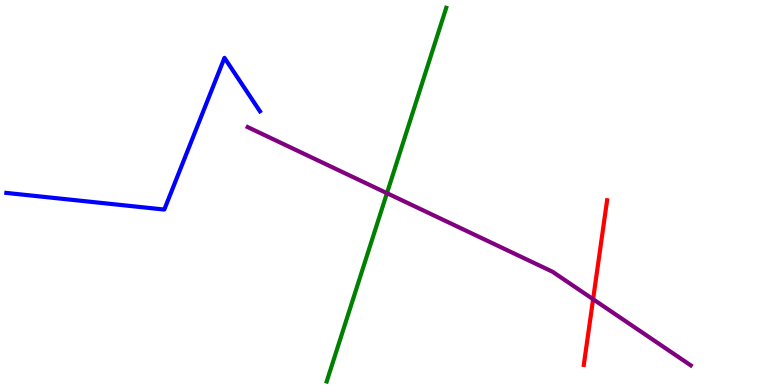[{'lines': ['blue', 'red'], 'intersections': []}, {'lines': ['green', 'red'], 'intersections': []}, {'lines': ['purple', 'red'], 'intersections': [{'x': 7.65, 'y': 2.23}]}, {'lines': ['blue', 'green'], 'intersections': []}, {'lines': ['blue', 'purple'], 'intersections': []}, {'lines': ['green', 'purple'], 'intersections': [{'x': 4.99, 'y': 4.98}]}]